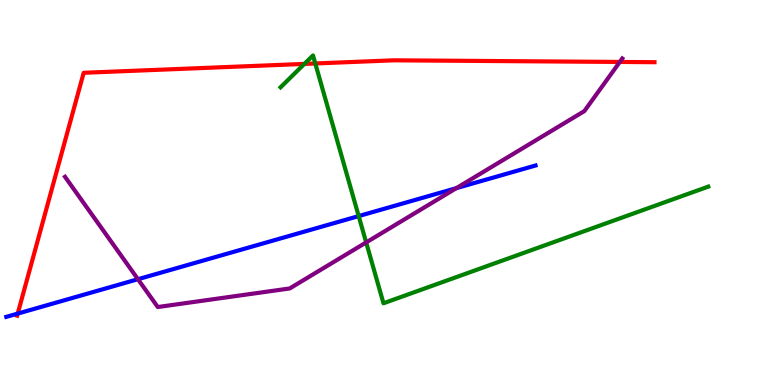[{'lines': ['blue', 'red'], 'intersections': [{'x': 0.228, 'y': 1.85}]}, {'lines': ['green', 'red'], 'intersections': [{'x': 3.93, 'y': 8.34}, {'x': 4.07, 'y': 8.35}]}, {'lines': ['purple', 'red'], 'intersections': [{'x': 8.0, 'y': 8.39}]}, {'lines': ['blue', 'green'], 'intersections': [{'x': 4.63, 'y': 4.39}]}, {'lines': ['blue', 'purple'], 'intersections': [{'x': 1.78, 'y': 2.75}, {'x': 5.89, 'y': 5.11}]}, {'lines': ['green', 'purple'], 'intersections': [{'x': 4.72, 'y': 3.7}]}]